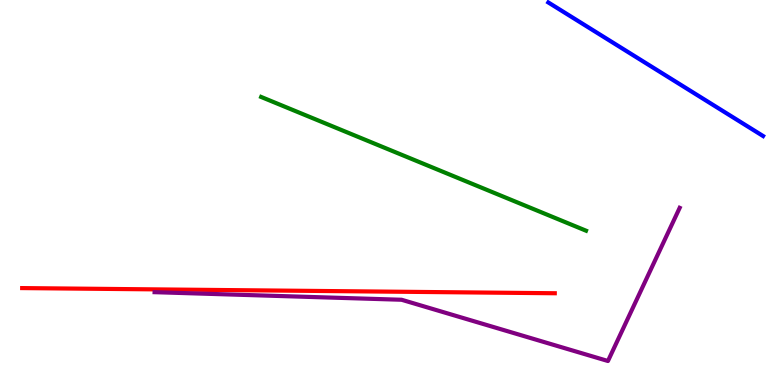[{'lines': ['blue', 'red'], 'intersections': []}, {'lines': ['green', 'red'], 'intersections': []}, {'lines': ['purple', 'red'], 'intersections': []}, {'lines': ['blue', 'green'], 'intersections': []}, {'lines': ['blue', 'purple'], 'intersections': []}, {'lines': ['green', 'purple'], 'intersections': []}]